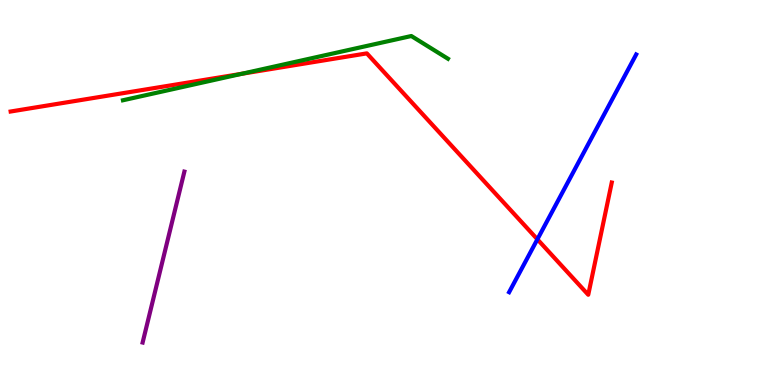[{'lines': ['blue', 'red'], 'intersections': [{'x': 6.93, 'y': 3.78}]}, {'lines': ['green', 'red'], 'intersections': [{'x': 3.12, 'y': 8.08}]}, {'lines': ['purple', 'red'], 'intersections': []}, {'lines': ['blue', 'green'], 'intersections': []}, {'lines': ['blue', 'purple'], 'intersections': []}, {'lines': ['green', 'purple'], 'intersections': []}]